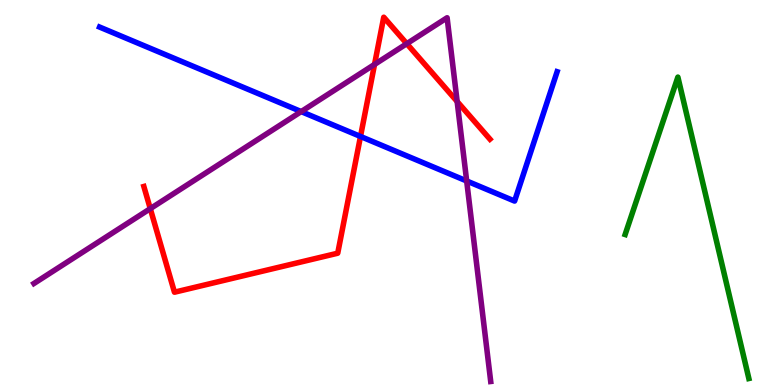[{'lines': ['blue', 'red'], 'intersections': [{'x': 4.65, 'y': 6.46}]}, {'lines': ['green', 'red'], 'intersections': []}, {'lines': ['purple', 'red'], 'intersections': [{'x': 1.94, 'y': 4.58}, {'x': 4.83, 'y': 8.33}, {'x': 5.25, 'y': 8.87}, {'x': 5.9, 'y': 7.36}]}, {'lines': ['blue', 'green'], 'intersections': []}, {'lines': ['blue', 'purple'], 'intersections': [{'x': 3.89, 'y': 7.1}, {'x': 6.02, 'y': 5.3}]}, {'lines': ['green', 'purple'], 'intersections': []}]